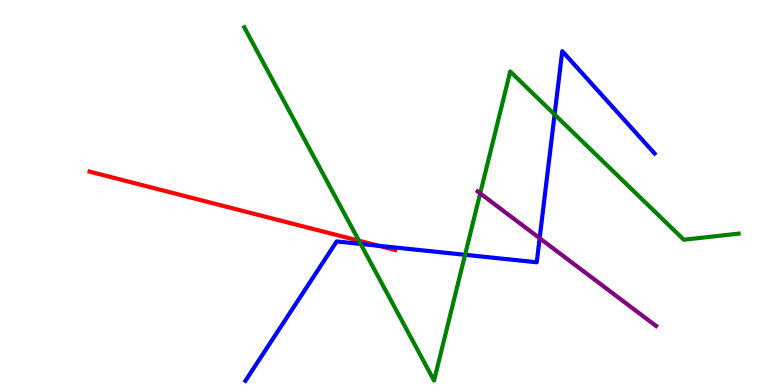[{'lines': ['blue', 'red'], 'intersections': [{'x': 4.89, 'y': 3.62}]}, {'lines': ['green', 'red'], 'intersections': [{'x': 4.63, 'y': 3.75}]}, {'lines': ['purple', 'red'], 'intersections': []}, {'lines': ['blue', 'green'], 'intersections': [{'x': 4.65, 'y': 3.66}, {'x': 6.0, 'y': 3.38}, {'x': 7.16, 'y': 7.03}]}, {'lines': ['blue', 'purple'], 'intersections': [{'x': 6.96, 'y': 3.81}]}, {'lines': ['green', 'purple'], 'intersections': [{'x': 6.2, 'y': 4.98}]}]